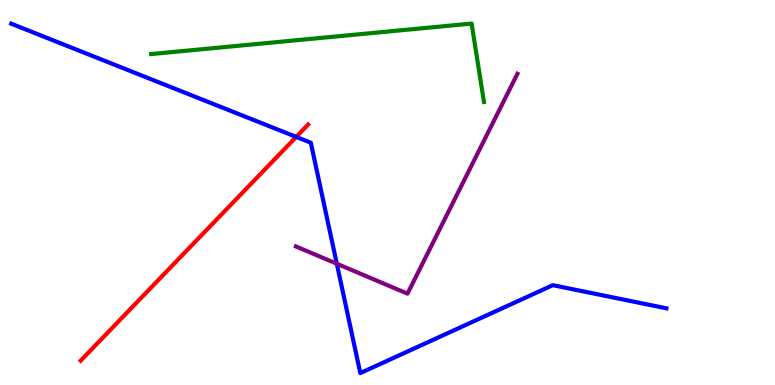[{'lines': ['blue', 'red'], 'intersections': [{'x': 3.82, 'y': 6.44}]}, {'lines': ['green', 'red'], 'intersections': []}, {'lines': ['purple', 'red'], 'intersections': []}, {'lines': ['blue', 'green'], 'intersections': []}, {'lines': ['blue', 'purple'], 'intersections': [{'x': 4.35, 'y': 3.15}]}, {'lines': ['green', 'purple'], 'intersections': []}]